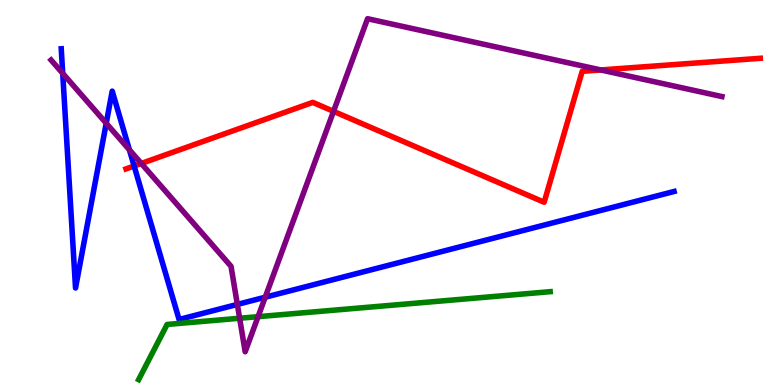[{'lines': ['blue', 'red'], 'intersections': [{'x': 1.73, 'y': 5.69}]}, {'lines': ['green', 'red'], 'intersections': []}, {'lines': ['purple', 'red'], 'intersections': [{'x': 1.82, 'y': 5.75}, {'x': 4.3, 'y': 7.11}, {'x': 7.75, 'y': 8.18}]}, {'lines': ['blue', 'green'], 'intersections': []}, {'lines': ['blue', 'purple'], 'intersections': [{'x': 0.809, 'y': 8.09}, {'x': 1.37, 'y': 6.8}, {'x': 1.67, 'y': 6.11}, {'x': 3.06, 'y': 2.09}, {'x': 3.42, 'y': 2.28}]}, {'lines': ['green', 'purple'], 'intersections': [{'x': 3.09, 'y': 1.73}, {'x': 3.33, 'y': 1.77}]}]